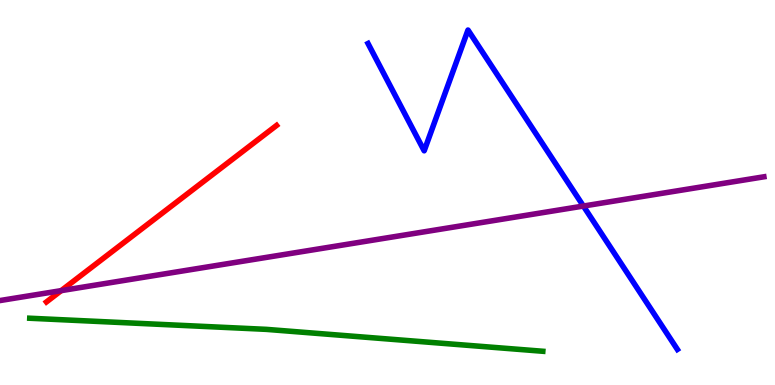[{'lines': ['blue', 'red'], 'intersections': []}, {'lines': ['green', 'red'], 'intersections': []}, {'lines': ['purple', 'red'], 'intersections': [{'x': 0.789, 'y': 2.45}]}, {'lines': ['blue', 'green'], 'intersections': []}, {'lines': ['blue', 'purple'], 'intersections': [{'x': 7.53, 'y': 4.65}]}, {'lines': ['green', 'purple'], 'intersections': []}]